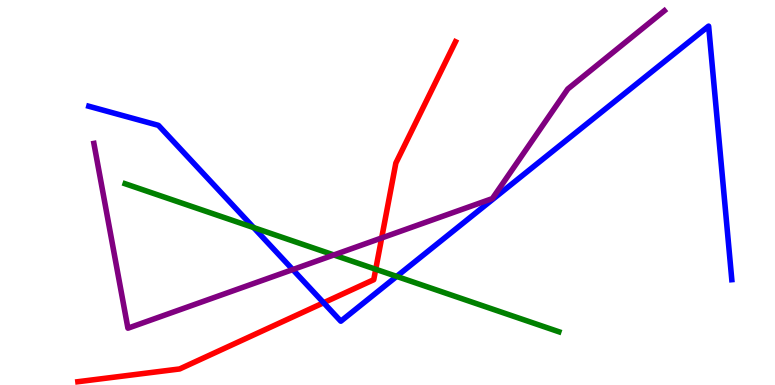[{'lines': ['blue', 'red'], 'intersections': [{'x': 4.18, 'y': 2.14}]}, {'lines': ['green', 'red'], 'intersections': [{'x': 4.85, 'y': 3.01}]}, {'lines': ['purple', 'red'], 'intersections': [{'x': 4.92, 'y': 3.82}]}, {'lines': ['blue', 'green'], 'intersections': [{'x': 3.27, 'y': 4.09}, {'x': 5.12, 'y': 2.82}]}, {'lines': ['blue', 'purple'], 'intersections': [{'x': 3.78, 'y': 3.0}]}, {'lines': ['green', 'purple'], 'intersections': [{'x': 4.31, 'y': 3.38}]}]